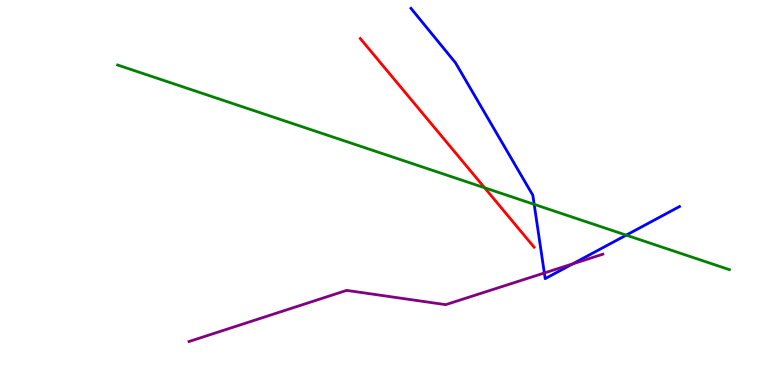[{'lines': ['blue', 'red'], 'intersections': []}, {'lines': ['green', 'red'], 'intersections': [{'x': 6.25, 'y': 5.12}]}, {'lines': ['purple', 'red'], 'intersections': []}, {'lines': ['blue', 'green'], 'intersections': [{'x': 6.89, 'y': 4.69}, {'x': 8.08, 'y': 3.89}]}, {'lines': ['blue', 'purple'], 'intersections': [{'x': 7.02, 'y': 2.91}, {'x': 7.39, 'y': 3.15}]}, {'lines': ['green', 'purple'], 'intersections': []}]